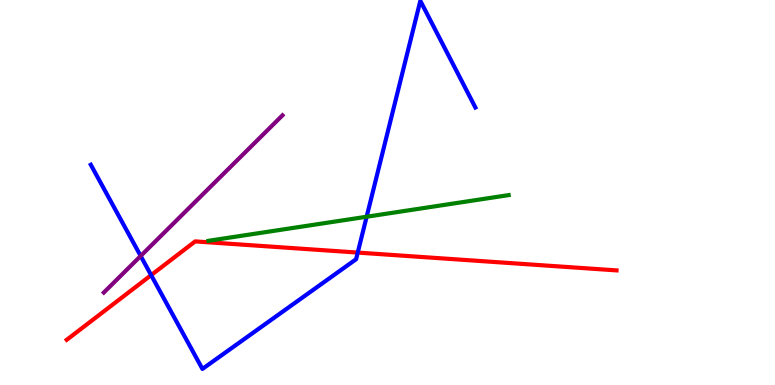[{'lines': ['blue', 'red'], 'intersections': [{'x': 1.95, 'y': 2.85}, {'x': 4.62, 'y': 3.44}]}, {'lines': ['green', 'red'], 'intersections': []}, {'lines': ['purple', 'red'], 'intersections': []}, {'lines': ['blue', 'green'], 'intersections': [{'x': 4.73, 'y': 4.37}]}, {'lines': ['blue', 'purple'], 'intersections': [{'x': 1.82, 'y': 3.35}]}, {'lines': ['green', 'purple'], 'intersections': []}]